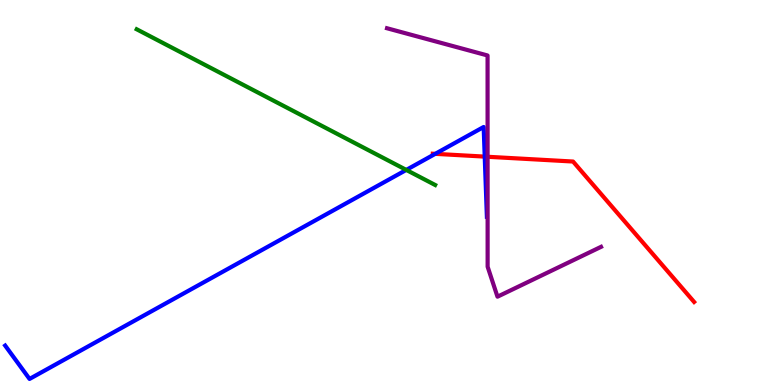[{'lines': ['blue', 'red'], 'intersections': [{'x': 5.62, 'y': 6.0}, {'x': 6.25, 'y': 5.93}]}, {'lines': ['green', 'red'], 'intersections': []}, {'lines': ['purple', 'red'], 'intersections': [{'x': 6.29, 'y': 5.93}]}, {'lines': ['blue', 'green'], 'intersections': [{'x': 5.24, 'y': 5.59}]}, {'lines': ['blue', 'purple'], 'intersections': []}, {'lines': ['green', 'purple'], 'intersections': []}]